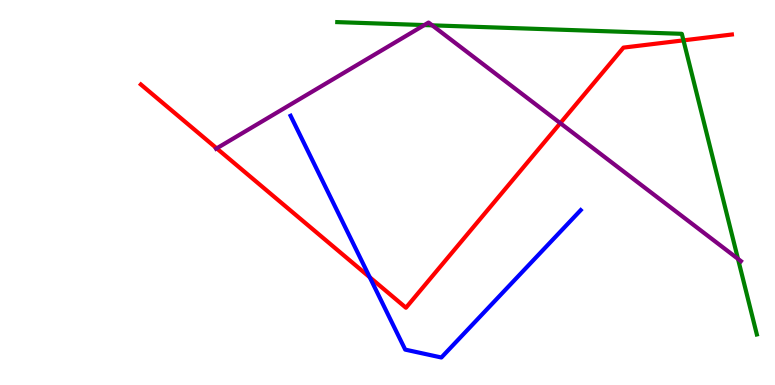[{'lines': ['blue', 'red'], 'intersections': [{'x': 4.77, 'y': 2.8}]}, {'lines': ['green', 'red'], 'intersections': [{'x': 8.82, 'y': 8.95}]}, {'lines': ['purple', 'red'], 'intersections': [{'x': 2.8, 'y': 6.15}, {'x': 7.23, 'y': 6.8}]}, {'lines': ['blue', 'green'], 'intersections': []}, {'lines': ['blue', 'purple'], 'intersections': []}, {'lines': ['green', 'purple'], 'intersections': [{'x': 5.47, 'y': 9.35}, {'x': 5.58, 'y': 9.34}, {'x': 9.52, 'y': 3.28}]}]